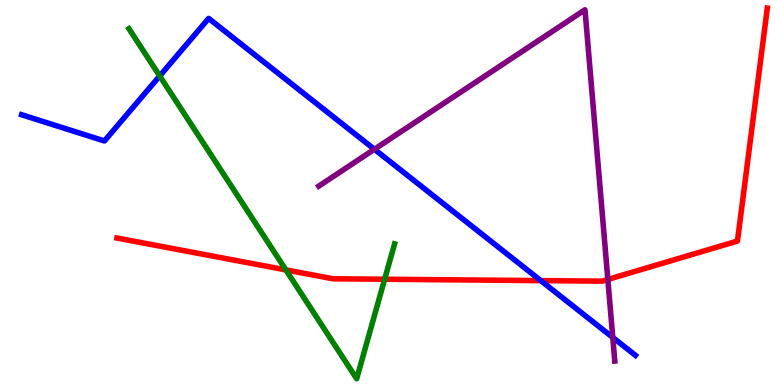[{'lines': ['blue', 'red'], 'intersections': [{'x': 6.98, 'y': 2.71}]}, {'lines': ['green', 'red'], 'intersections': [{'x': 3.69, 'y': 2.99}, {'x': 4.96, 'y': 2.75}]}, {'lines': ['purple', 'red'], 'intersections': [{'x': 7.84, 'y': 2.74}]}, {'lines': ['blue', 'green'], 'intersections': [{'x': 2.06, 'y': 8.03}]}, {'lines': ['blue', 'purple'], 'intersections': [{'x': 4.83, 'y': 6.12}, {'x': 7.91, 'y': 1.24}]}, {'lines': ['green', 'purple'], 'intersections': []}]